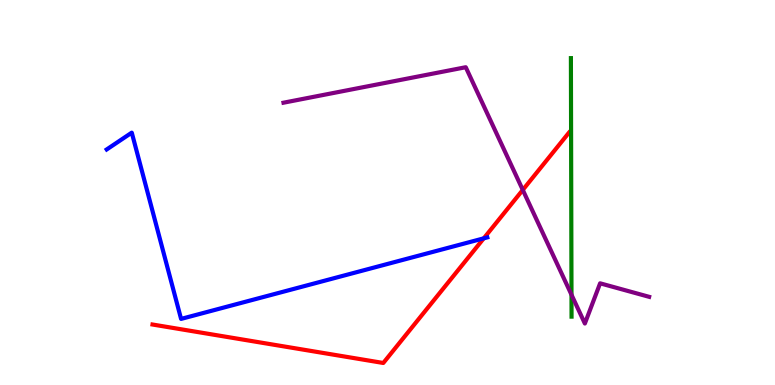[{'lines': ['blue', 'red'], 'intersections': [{'x': 6.24, 'y': 3.81}]}, {'lines': ['green', 'red'], 'intersections': []}, {'lines': ['purple', 'red'], 'intersections': [{'x': 6.75, 'y': 5.07}]}, {'lines': ['blue', 'green'], 'intersections': []}, {'lines': ['blue', 'purple'], 'intersections': []}, {'lines': ['green', 'purple'], 'intersections': [{'x': 7.37, 'y': 2.34}]}]